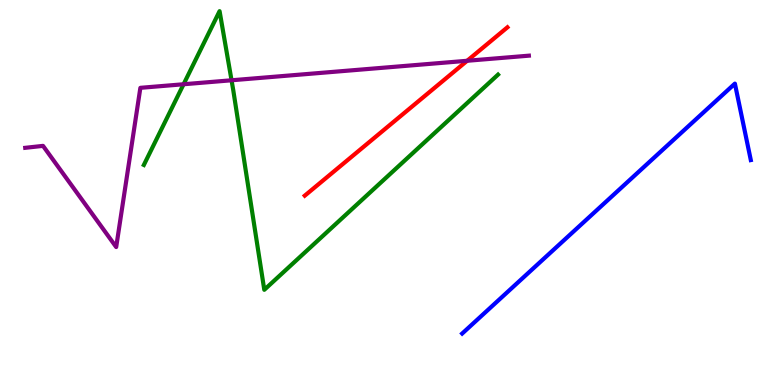[{'lines': ['blue', 'red'], 'intersections': []}, {'lines': ['green', 'red'], 'intersections': []}, {'lines': ['purple', 'red'], 'intersections': [{'x': 6.03, 'y': 8.42}]}, {'lines': ['blue', 'green'], 'intersections': []}, {'lines': ['blue', 'purple'], 'intersections': []}, {'lines': ['green', 'purple'], 'intersections': [{'x': 2.37, 'y': 7.81}, {'x': 2.99, 'y': 7.91}]}]